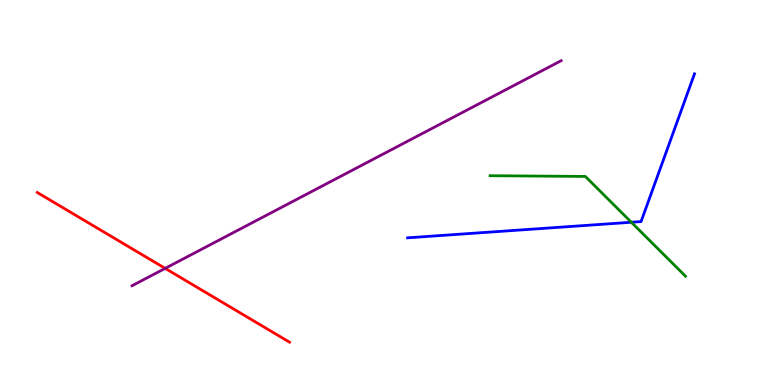[{'lines': ['blue', 'red'], 'intersections': []}, {'lines': ['green', 'red'], 'intersections': []}, {'lines': ['purple', 'red'], 'intersections': [{'x': 2.13, 'y': 3.03}]}, {'lines': ['blue', 'green'], 'intersections': [{'x': 8.15, 'y': 4.23}]}, {'lines': ['blue', 'purple'], 'intersections': []}, {'lines': ['green', 'purple'], 'intersections': []}]